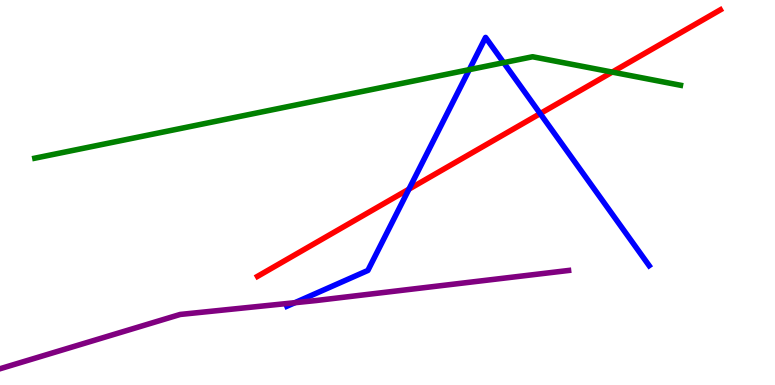[{'lines': ['blue', 'red'], 'intersections': [{'x': 5.28, 'y': 5.09}, {'x': 6.97, 'y': 7.05}]}, {'lines': ['green', 'red'], 'intersections': [{'x': 7.9, 'y': 8.13}]}, {'lines': ['purple', 'red'], 'intersections': []}, {'lines': ['blue', 'green'], 'intersections': [{'x': 6.06, 'y': 8.19}, {'x': 6.5, 'y': 8.37}]}, {'lines': ['blue', 'purple'], 'intersections': [{'x': 3.8, 'y': 2.14}]}, {'lines': ['green', 'purple'], 'intersections': []}]